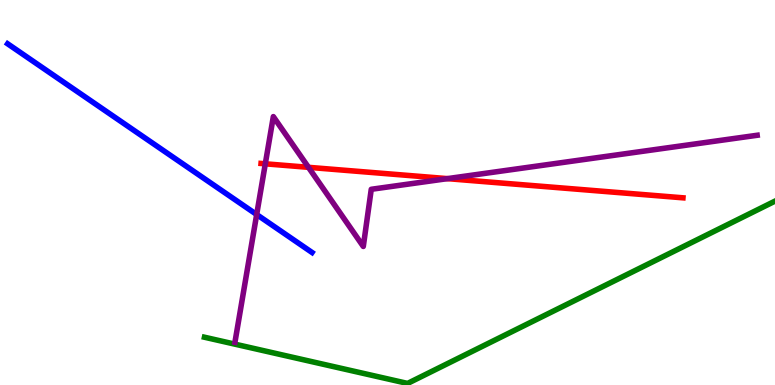[{'lines': ['blue', 'red'], 'intersections': []}, {'lines': ['green', 'red'], 'intersections': []}, {'lines': ['purple', 'red'], 'intersections': [{'x': 3.42, 'y': 5.75}, {'x': 3.98, 'y': 5.65}, {'x': 5.77, 'y': 5.36}]}, {'lines': ['blue', 'green'], 'intersections': []}, {'lines': ['blue', 'purple'], 'intersections': [{'x': 3.31, 'y': 4.43}]}, {'lines': ['green', 'purple'], 'intersections': []}]